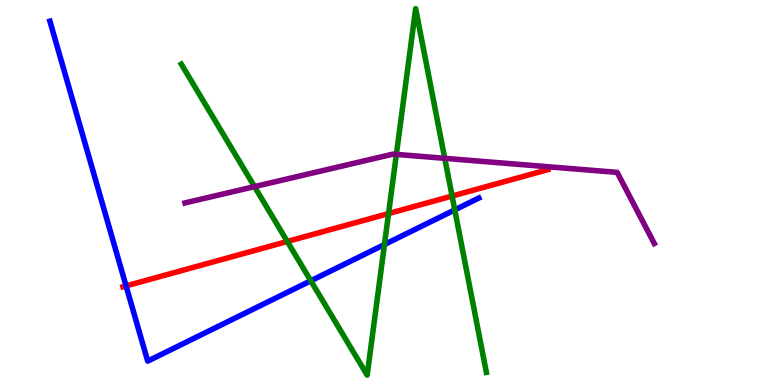[{'lines': ['blue', 'red'], 'intersections': [{'x': 1.63, 'y': 2.57}]}, {'lines': ['green', 'red'], 'intersections': [{'x': 3.71, 'y': 3.73}, {'x': 5.01, 'y': 4.45}, {'x': 5.83, 'y': 4.91}]}, {'lines': ['purple', 'red'], 'intersections': []}, {'lines': ['blue', 'green'], 'intersections': [{'x': 4.01, 'y': 2.71}, {'x': 4.96, 'y': 3.65}, {'x': 5.87, 'y': 4.55}]}, {'lines': ['blue', 'purple'], 'intersections': []}, {'lines': ['green', 'purple'], 'intersections': [{'x': 3.28, 'y': 5.15}, {'x': 5.11, 'y': 5.99}, {'x': 5.74, 'y': 5.89}]}]